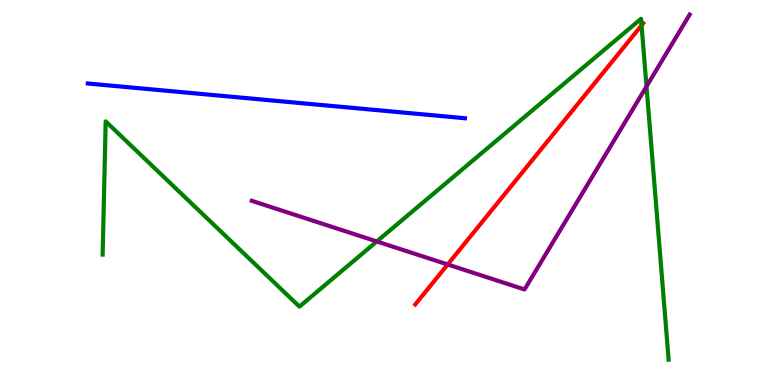[{'lines': ['blue', 'red'], 'intersections': []}, {'lines': ['green', 'red'], 'intersections': [{'x': 8.28, 'y': 9.34}]}, {'lines': ['purple', 'red'], 'intersections': [{'x': 5.78, 'y': 3.13}]}, {'lines': ['blue', 'green'], 'intersections': []}, {'lines': ['blue', 'purple'], 'intersections': []}, {'lines': ['green', 'purple'], 'intersections': [{'x': 4.86, 'y': 3.73}, {'x': 8.34, 'y': 7.75}]}]